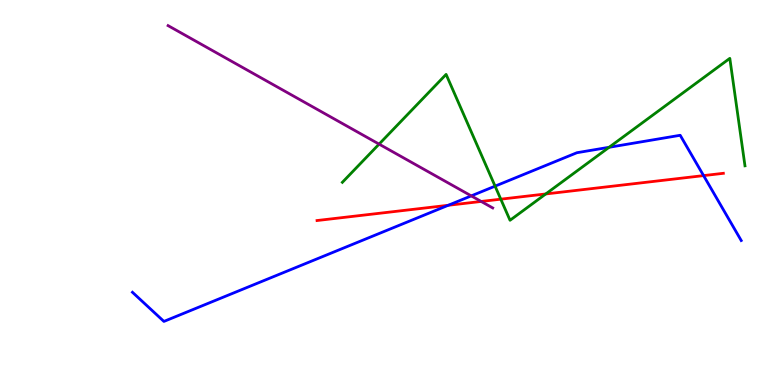[{'lines': ['blue', 'red'], 'intersections': [{'x': 5.78, 'y': 4.67}, {'x': 9.08, 'y': 5.44}]}, {'lines': ['green', 'red'], 'intersections': [{'x': 6.46, 'y': 4.83}, {'x': 7.04, 'y': 4.96}]}, {'lines': ['purple', 'red'], 'intersections': [{'x': 6.21, 'y': 4.77}]}, {'lines': ['blue', 'green'], 'intersections': [{'x': 6.39, 'y': 5.17}, {'x': 7.86, 'y': 6.17}]}, {'lines': ['blue', 'purple'], 'intersections': [{'x': 6.08, 'y': 4.91}]}, {'lines': ['green', 'purple'], 'intersections': [{'x': 4.89, 'y': 6.26}]}]